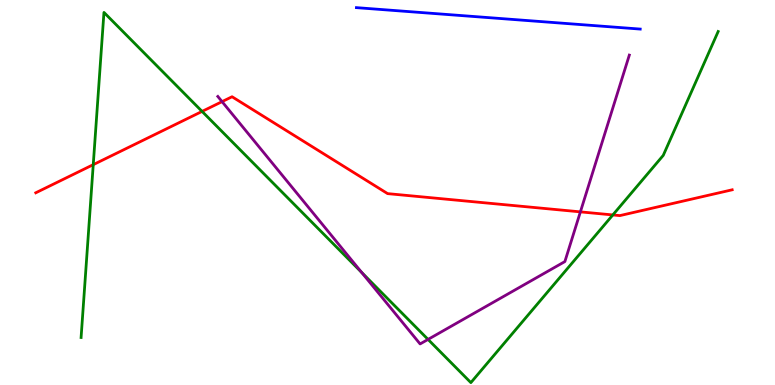[{'lines': ['blue', 'red'], 'intersections': []}, {'lines': ['green', 'red'], 'intersections': [{'x': 1.2, 'y': 5.72}, {'x': 2.61, 'y': 7.11}, {'x': 7.91, 'y': 4.42}]}, {'lines': ['purple', 'red'], 'intersections': [{'x': 2.87, 'y': 7.36}, {'x': 7.49, 'y': 4.5}]}, {'lines': ['blue', 'green'], 'intersections': []}, {'lines': ['blue', 'purple'], 'intersections': []}, {'lines': ['green', 'purple'], 'intersections': [{'x': 4.67, 'y': 2.92}, {'x': 5.52, 'y': 1.18}]}]